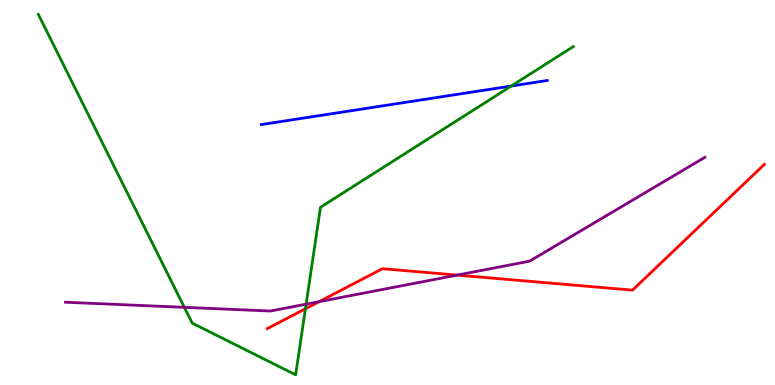[{'lines': ['blue', 'red'], 'intersections': []}, {'lines': ['green', 'red'], 'intersections': [{'x': 3.94, 'y': 1.98}]}, {'lines': ['purple', 'red'], 'intersections': [{'x': 4.12, 'y': 2.16}, {'x': 5.9, 'y': 2.85}]}, {'lines': ['blue', 'green'], 'intersections': [{'x': 6.6, 'y': 7.77}]}, {'lines': ['blue', 'purple'], 'intersections': []}, {'lines': ['green', 'purple'], 'intersections': [{'x': 2.38, 'y': 2.02}, {'x': 3.95, 'y': 2.1}]}]